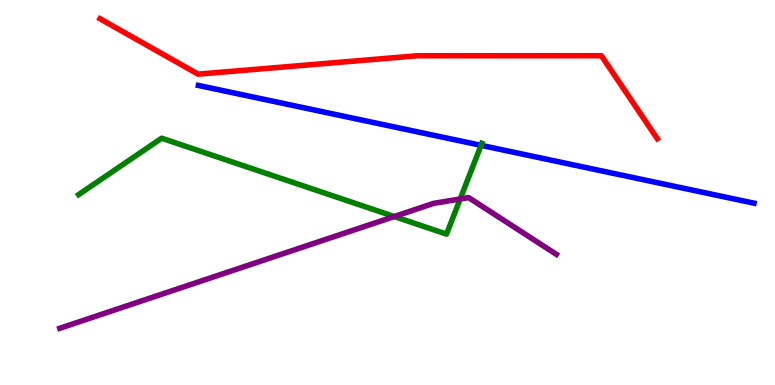[{'lines': ['blue', 'red'], 'intersections': []}, {'lines': ['green', 'red'], 'intersections': []}, {'lines': ['purple', 'red'], 'intersections': []}, {'lines': ['blue', 'green'], 'intersections': [{'x': 6.21, 'y': 6.23}]}, {'lines': ['blue', 'purple'], 'intersections': []}, {'lines': ['green', 'purple'], 'intersections': [{'x': 5.09, 'y': 4.38}, {'x': 5.94, 'y': 4.83}]}]